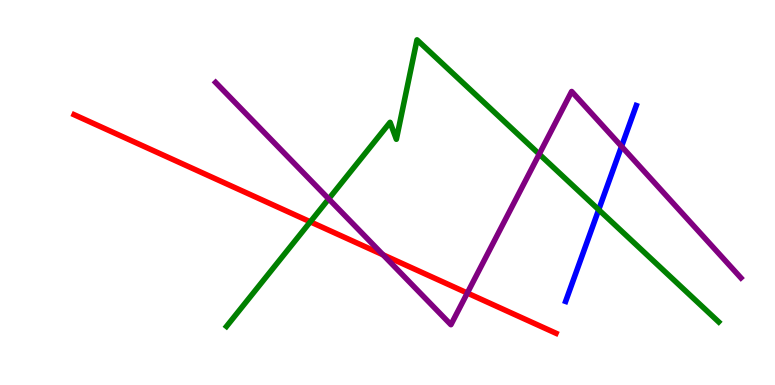[{'lines': ['blue', 'red'], 'intersections': []}, {'lines': ['green', 'red'], 'intersections': [{'x': 4.0, 'y': 4.24}]}, {'lines': ['purple', 'red'], 'intersections': [{'x': 4.94, 'y': 3.38}, {'x': 6.03, 'y': 2.39}]}, {'lines': ['blue', 'green'], 'intersections': [{'x': 7.73, 'y': 4.55}]}, {'lines': ['blue', 'purple'], 'intersections': [{'x': 8.02, 'y': 6.2}]}, {'lines': ['green', 'purple'], 'intersections': [{'x': 4.24, 'y': 4.83}, {'x': 6.96, 'y': 6.0}]}]